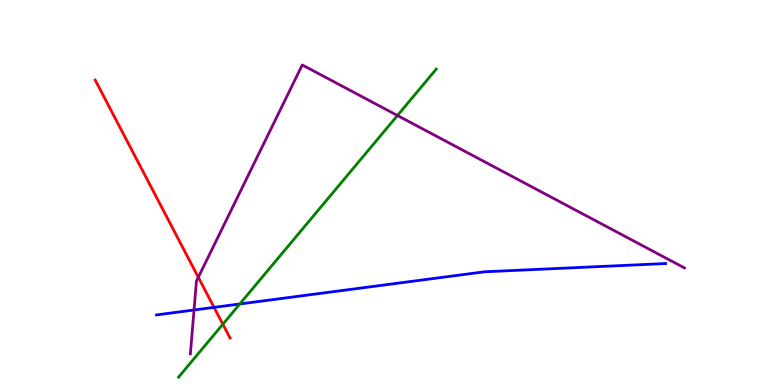[{'lines': ['blue', 'red'], 'intersections': [{'x': 2.76, 'y': 2.02}]}, {'lines': ['green', 'red'], 'intersections': [{'x': 2.88, 'y': 1.58}]}, {'lines': ['purple', 'red'], 'intersections': [{'x': 2.56, 'y': 2.8}]}, {'lines': ['blue', 'green'], 'intersections': [{'x': 3.09, 'y': 2.1}]}, {'lines': ['blue', 'purple'], 'intersections': [{'x': 2.5, 'y': 1.95}]}, {'lines': ['green', 'purple'], 'intersections': [{'x': 5.13, 'y': 7.0}]}]